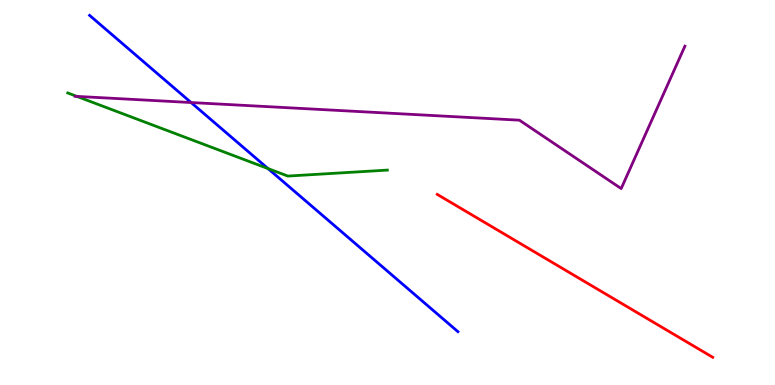[{'lines': ['blue', 'red'], 'intersections': []}, {'lines': ['green', 'red'], 'intersections': []}, {'lines': ['purple', 'red'], 'intersections': []}, {'lines': ['blue', 'green'], 'intersections': [{'x': 3.46, 'y': 5.62}]}, {'lines': ['blue', 'purple'], 'intersections': [{'x': 2.47, 'y': 7.34}]}, {'lines': ['green', 'purple'], 'intersections': [{'x': 0.992, 'y': 7.5}]}]